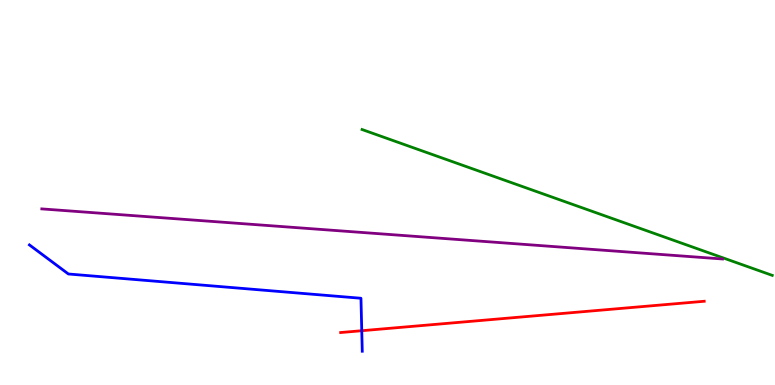[{'lines': ['blue', 'red'], 'intersections': [{'x': 4.67, 'y': 1.41}]}, {'lines': ['green', 'red'], 'intersections': []}, {'lines': ['purple', 'red'], 'intersections': []}, {'lines': ['blue', 'green'], 'intersections': []}, {'lines': ['blue', 'purple'], 'intersections': []}, {'lines': ['green', 'purple'], 'intersections': []}]